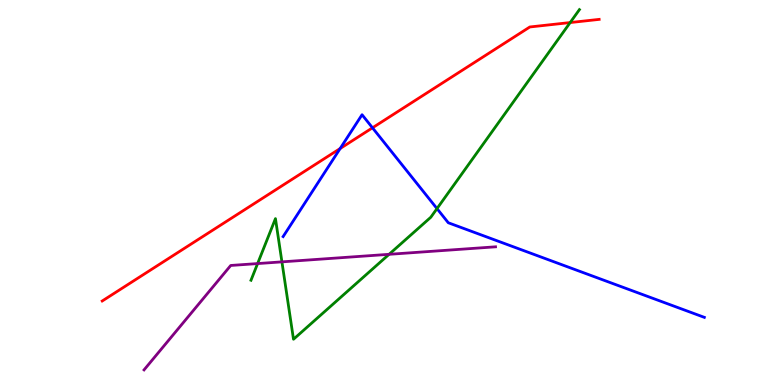[{'lines': ['blue', 'red'], 'intersections': [{'x': 4.39, 'y': 6.14}, {'x': 4.81, 'y': 6.68}]}, {'lines': ['green', 'red'], 'intersections': [{'x': 7.36, 'y': 9.41}]}, {'lines': ['purple', 'red'], 'intersections': []}, {'lines': ['blue', 'green'], 'intersections': [{'x': 5.64, 'y': 4.58}]}, {'lines': ['blue', 'purple'], 'intersections': []}, {'lines': ['green', 'purple'], 'intersections': [{'x': 3.32, 'y': 3.15}, {'x': 3.64, 'y': 3.2}, {'x': 5.02, 'y': 3.39}]}]